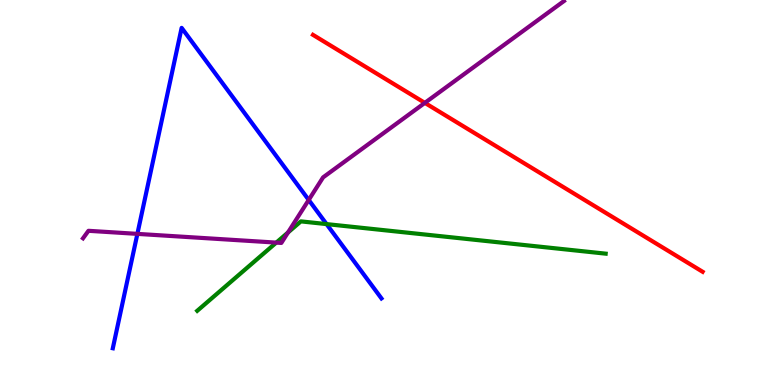[{'lines': ['blue', 'red'], 'intersections': []}, {'lines': ['green', 'red'], 'intersections': []}, {'lines': ['purple', 'red'], 'intersections': [{'x': 5.48, 'y': 7.33}]}, {'lines': ['blue', 'green'], 'intersections': [{'x': 4.21, 'y': 4.18}]}, {'lines': ['blue', 'purple'], 'intersections': [{'x': 1.77, 'y': 3.93}, {'x': 3.98, 'y': 4.81}]}, {'lines': ['green', 'purple'], 'intersections': [{'x': 3.56, 'y': 3.7}, {'x': 3.72, 'y': 3.96}]}]